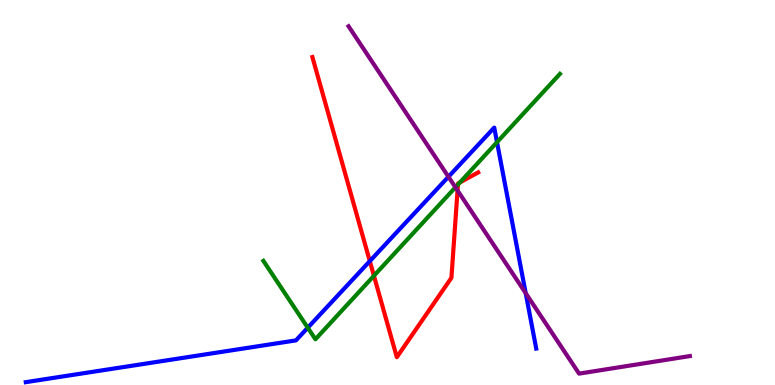[{'lines': ['blue', 'red'], 'intersections': [{'x': 4.77, 'y': 3.22}]}, {'lines': ['green', 'red'], 'intersections': [{'x': 4.82, 'y': 2.84}, {'x': 5.91, 'y': 5.21}, {'x': 5.93, 'y': 5.26}]}, {'lines': ['purple', 'red'], 'intersections': [{'x': 5.9, 'y': 5.05}]}, {'lines': ['blue', 'green'], 'intersections': [{'x': 3.97, 'y': 1.49}, {'x': 6.41, 'y': 6.31}]}, {'lines': ['blue', 'purple'], 'intersections': [{'x': 5.79, 'y': 5.41}, {'x': 6.78, 'y': 2.38}]}, {'lines': ['green', 'purple'], 'intersections': [{'x': 5.88, 'y': 5.13}]}]